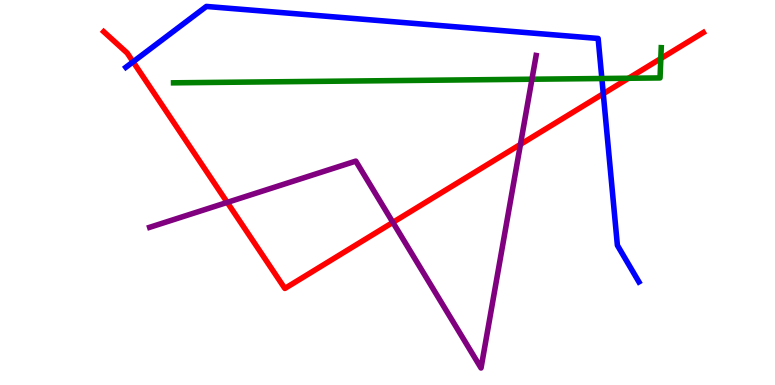[{'lines': ['blue', 'red'], 'intersections': [{'x': 1.72, 'y': 8.39}, {'x': 7.78, 'y': 7.57}]}, {'lines': ['green', 'red'], 'intersections': [{'x': 8.11, 'y': 7.97}, {'x': 8.53, 'y': 8.48}]}, {'lines': ['purple', 'red'], 'intersections': [{'x': 2.93, 'y': 4.74}, {'x': 5.07, 'y': 4.22}, {'x': 6.72, 'y': 6.25}]}, {'lines': ['blue', 'green'], 'intersections': [{'x': 7.77, 'y': 7.96}]}, {'lines': ['blue', 'purple'], 'intersections': []}, {'lines': ['green', 'purple'], 'intersections': [{'x': 6.86, 'y': 7.94}]}]